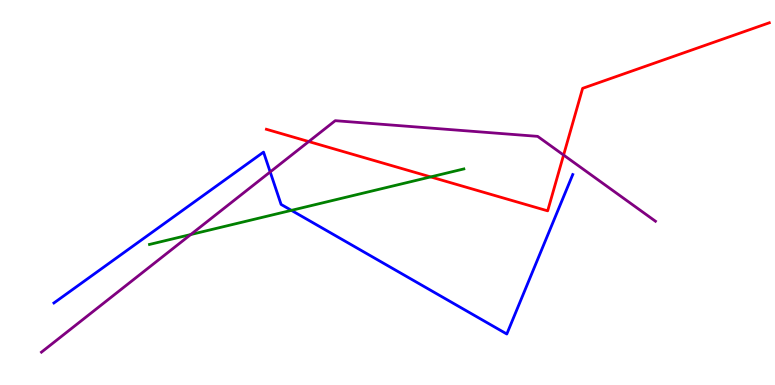[{'lines': ['blue', 'red'], 'intersections': []}, {'lines': ['green', 'red'], 'intersections': [{'x': 5.56, 'y': 5.4}]}, {'lines': ['purple', 'red'], 'intersections': [{'x': 3.98, 'y': 6.32}, {'x': 7.27, 'y': 5.97}]}, {'lines': ['blue', 'green'], 'intersections': [{'x': 3.76, 'y': 4.54}]}, {'lines': ['blue', 'purple'], 'intersections': [{'x': 3.49, 'y': 5.53}]}, {'lines': ['green', 'purple'], 'intersections': [{'x': 2.46, 'y': 3.91}]}]